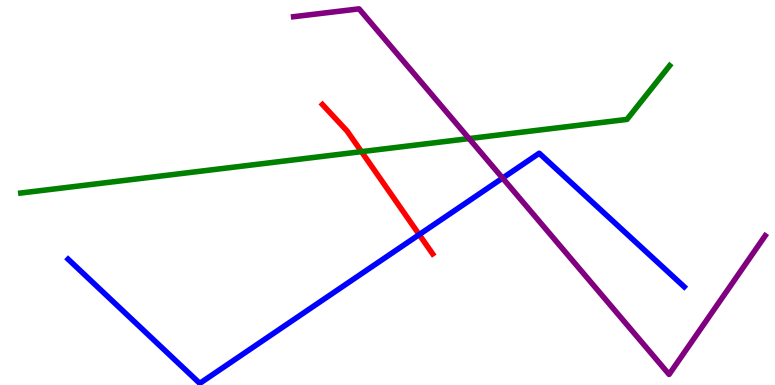[{'lines': ['blue', 'red'], 'intersections': [{'x': 5.41, 'y': 3.91}]}, {'lines': ['green', 'red'], 'intersections': [{'x': 4.66, 'y': 6.06}]}, {'lines': ['purple', 'red'], 'intersections': []}, {'lines': ['blue', 'green'], 'intersections': []}, {'lines': ['blue', 'purple'], 'intersections': [{'x': 6.49, 'y': 5.37}]}, {'lines': ['green', 'purple'], 'intersections': [{'x': 6.05, 'y': 6.4}]}]